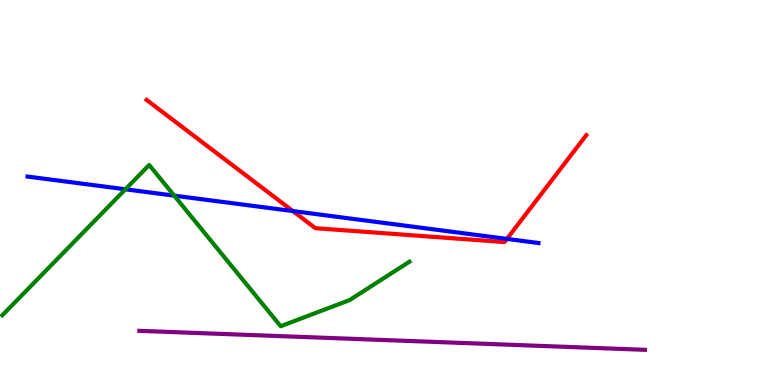[{'lines': ['blue', 'red'], 'intersections': [{'x': 3.78, 'y': 4.52}, {'x': 6.54, 'y': 3.79}]}, {'lines': ['green', 'red'], 'intersections': []}, {'lines': ['purple', 'red'], 'intersections': []}, {'lines': ['blue', 'green'], 'intersections': [{'x': 1.62, 'y': 5.08}, {'x': 2.25, 'y': 4.92}]}, {'lines': ['blue', 'purple'], 'intersections': []}, {'lines': ['green', 'purple'], 'intersections': []}]